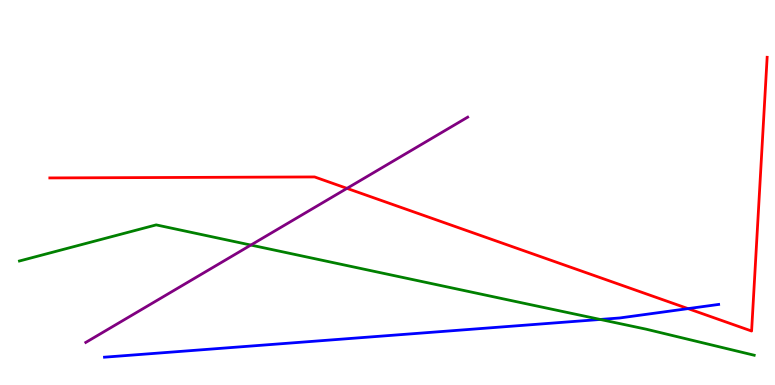[{'lines': ['blue', 'red'], 'intersections': [{'x': 8.88, 'y': 1.98}]}, {'lines': ['green', 'red'], 'intersections': []}, {'lines': ['purple', 'red'], 'intersections': [{'x': 4.48, 'y': 5.11}]}, {'lines': ['blue', 'green'], 'intersections': [{'x': 7.74, 'y': 1.7}]}, {'lines': ['blue', 'purple'], 'intersections': []}, {'lines': ['green', 'purple'], 'intersections': [{'x': 3.24, 'y': 3.63}]}]